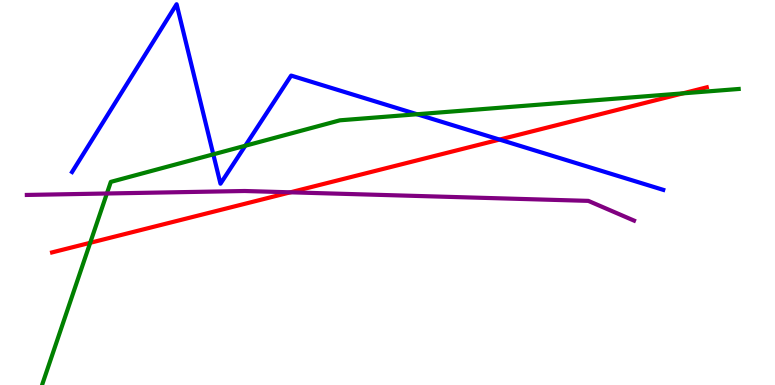[{'lines': ['blue', 'red'], 'intersections': [{'x': 6.45, 'y': 6.37}]}, {'lines': ['green', 'red'], 'intersections': [{'x': 1.16, 'y': 3.69}, {'x': 8.81, 'y': 7.57}]}, {'lines': ['purple', 'red'], 'intersections': [{'x': 3.75, 'y': 5.0}]}, {'lines': ['blue', 'green'], 'intersections': [{'x': 2.75, 'y': 5.99}, {'x': 3.16, 'y': 6.21}, {'x': 5.38, 'y': 7.03}]}, {'lines': ['blue', 'purple'], 'intersections': []}, {'lines': ['green', 'purple'], 'intersections': [{'x': 1.38, 'y': 4.97}]}]